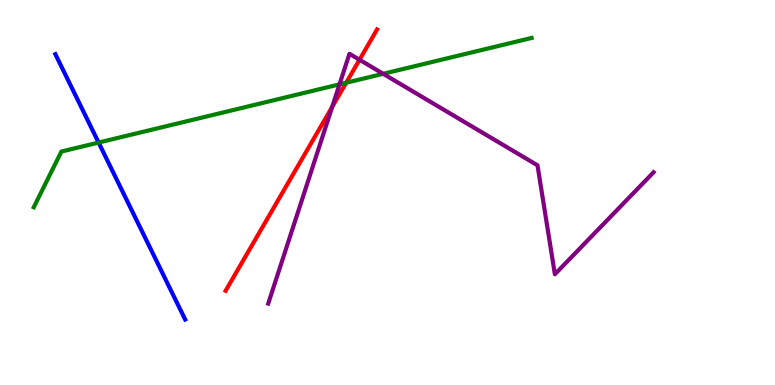[{'lines': ['blue', 'red'], 'intersections': []}, {'lines': ['green', 'red'], 'intersections': [{'x': 4.47, 'y': 7.85}]}, {'lines': ['purple', 'red'], 'intersections': [{'x': 4.29, 'y': 7.22}, {'x': 4.64, 'y': 8.45}]}, {'lines': ['blue', 'green'], 'intersections': [{'x': 1.27, 'y': 6.3}]}, {'lines': ['blue', 'purple'], 'intersections': []}, {'lines': ['green', 'purple'], 'intersections': [{'x': 4.38, 'y': 7.81}, {'x': 4.94, 'y': 8.08}]}]